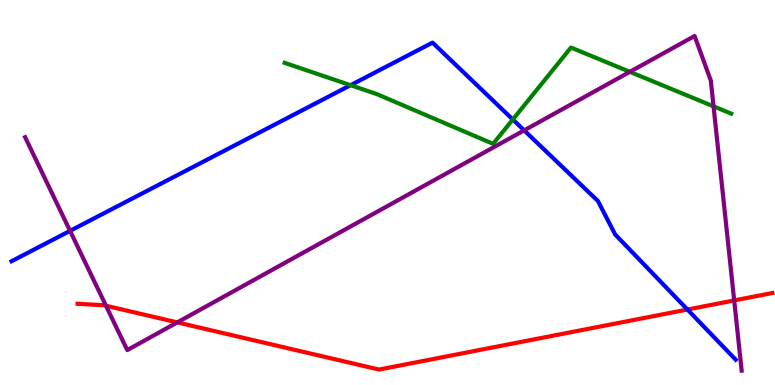[{'lines': ['blue', 'red'], 'intersections': [{'x': 8.87, 'y': 1.96}]}, {'lines': ['green', 'red'], 'intersections': []}, {'lines': ['purple', 'red'], 'intersections': [{'x': 1.37, 'y': 2.06}, {'x': 2.29, 'y': 1.63}, {'x': 9.47, 'y': 2.2}]}, {'lines': ['blue', 'green'], 'intersections': [{'x': 4.52, 'y': 7.79}, {'x': 6.62, 'y': 6.9}]}, {'lines': ['blue', 'purple'], 'intersections': [{'x': 0.904, 'y': 4.0}, {'x': 6.76, 'y': 6.61}]}, {'lines': ['green', 'purple'], 'intersections': [{'x': 8.13, 'y': 8.13}, {'x': 9.21, 'y': 7.24}]}]